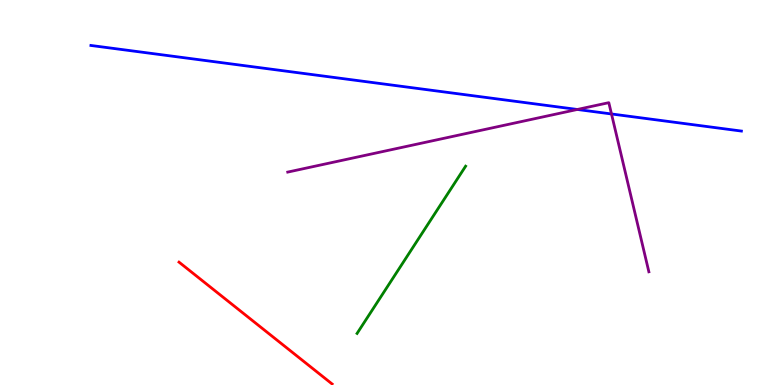[{'lines': ['blue', 'red'], 'intersections': []}, {'lines': ['green', 'red'], 'intersections': []}, {'lines': ['purple', 'red'], 'intersections': []}, {'lines': ['blue', 'green'], 'intersections': []}, {'lines': ['blue', 'purple'], 'intersections': [{'x': 7.45, 'y': 7.16}, {'x': 7.89, 'y': 7.04}]}, {'lines': ['green', 'purple'], 'intersections': []}]